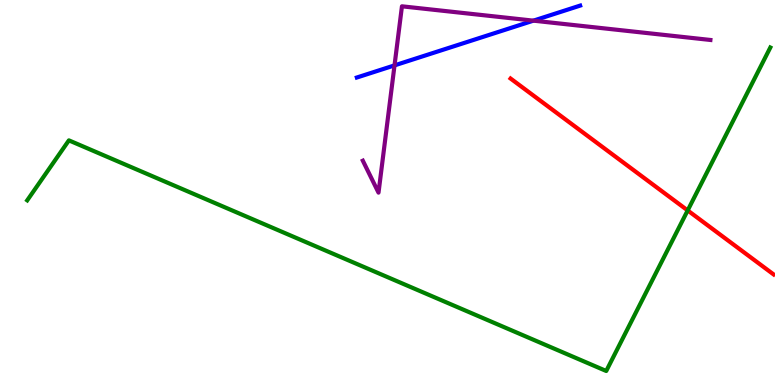[{'lines': ['blue', 'red'], 'intersections': []}, {'lines': ['green', 'red'], 'intersections': [{'x': 8.87, 'y': 4.53}]}, {'lines': ['purple', 'red'], 'intersections': []}, {'lines': ['blue', 'green'], 'intersections': []}, {'lines': ['blue', 'purple'], 'intersections': [{'x': 5.09, 'y': 8.3}, {'x': 6.88, 'y': 9.46}]}, {'lines': ['green', 'purple'], 'intersections': []}]